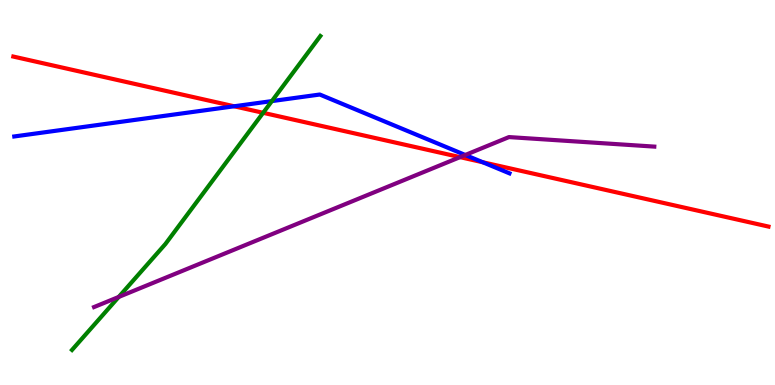[{'lines': ['blue', 'red'], 'intersections': [{'x': 3.02, 'y': 7.24}, {'x': 6.23, 'y': 5.79}]}, {'lines': ['green', 'red'], 'intersections': [{'x': 3.4, 'y': 7.07}]}, {'lines': ['purple', 'red'], 'intersections': [{'x': 5.94, 'y': 5.92}]}, {'lines': ['blue', 'green'], 'intersections': [{'x': 3.51, 'y': 7.37}]}, {'lines': ['blue', 'purple'], 'intersections': [{'x': 6.0, 'y': 5.97}]}, {'lines': ['green', 'purple'], 'intersections': [{'x': 1.53, 'y': 2.29}]}]